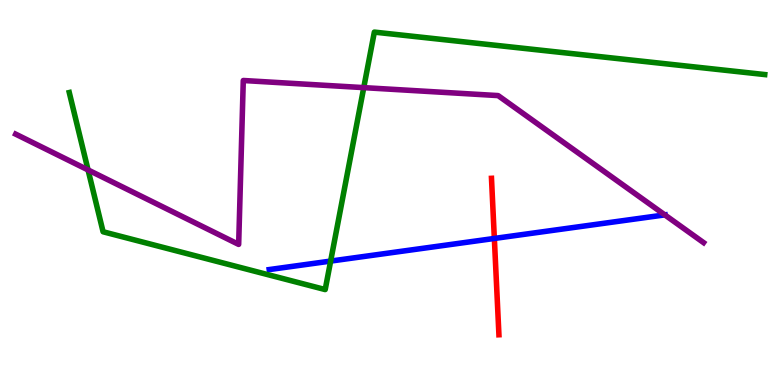[{'lines': ['blue', 'red'], 'intersections': [{'x': 6.38, 'y': 3.81}]}, {'lines': ['green', 'red'], 'intersections': []}, {'lines': ['purple', 'red'], 'intersections': []}, {'lines': ['blue', 'green'], 'intersections': [{'x': 4.27, 'y': 3.22}]}, {'lines': ['blue', 'purple'], 'intersections': [{'x': 8.58, 'y': 4.42}]}, {'lines': ['green', 'purple'], 'intersections': [{'x': 1.14, 'y': 5.59}, {'x': 4.69, 'y': 7.72}]}]